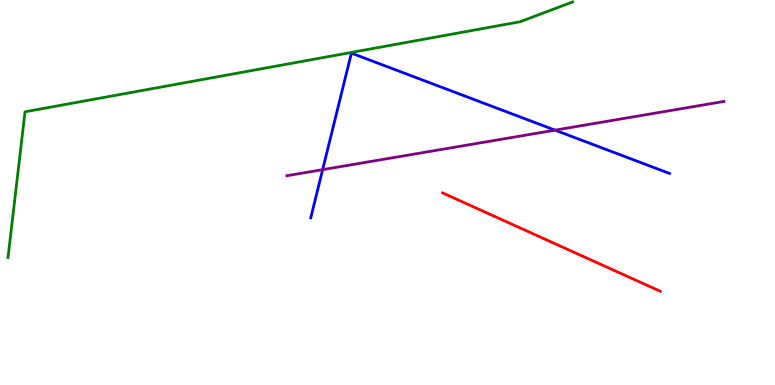[{'lines': ['blue', 'red'], 'intersections': []}, {'lines': ['green', 'red'], 'intersections': []}, {'lines': ['purple', 'red'], 'intersections': []}, {'lines': ['blue', 'green'], 'intersections': []}, {'lines': ['blue', 'purple'], 'intersections': [{'x': 4.16, 'y': 5.59}, {'x': 7.16, 'y': 6.62}]}, {'lines': ['green', 'purple'], 'intersections': []}]